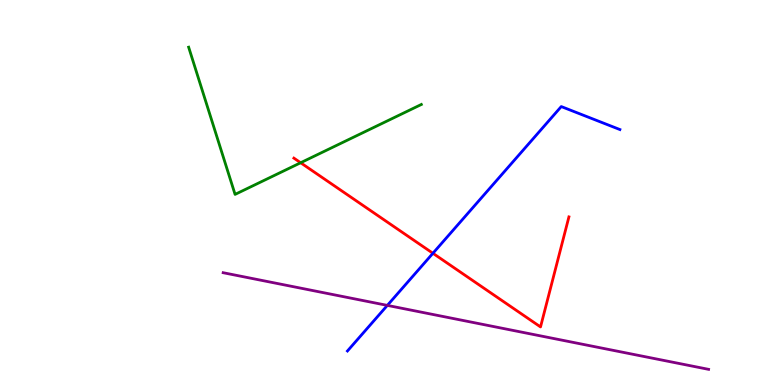[{'lines': ['blue', 'red'], 'intersections': [{'x': 5.59, 'y': 3.42}]}, {'lines': ['green', 'red'], 'intersections': [{'x': 3.88, 'y': 5.77}]}, {'lines': ['purple', 'red'], 'intersections': []}, {'lines': ['blue', 'green'], 'intersections': []}, {'lines': ['blue', 'purple'], 'intersections': [{'x': 5.0, 'y': 2.07}]}, {'lines': ['green', 'purple'], 'intersections': []}]